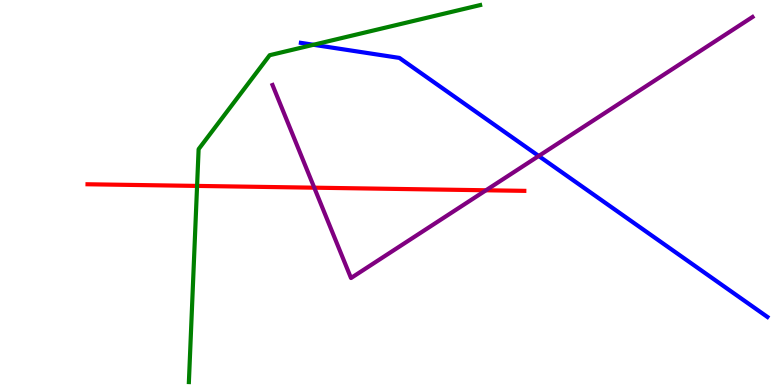[{'lines': ['blue', 'red'], 'intersections': []}, {'lines': ['green', 'red'], 'intersections': [{'x': 2.54, 'y': 5.17}]}, {'lines': ['purple', 'red'], 'intersections': [{'x': 4.06, 'y': 5.13}, {'x': 6.27, 'y': 5.06}]}, {'lines': ['blue', 'green'], 'intersections': [{'x': 4.04, 'y': 8.84}]}, {'lines': ['blue', 'purple'], 'intersections': [{'x': 6.95, 'y': 5.95}]}, {'lines': ['green', 'purple'], 'intersections': []}]